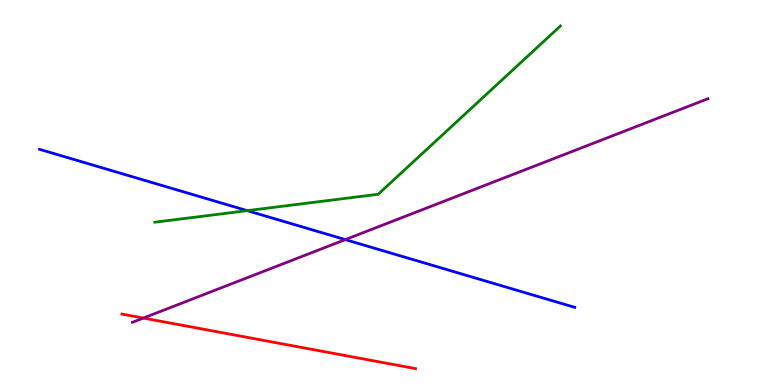[{'lines': ['blue', 'red'], 'intersections': []}, {'lines': ['green', 'red'], 'intersections': []}, {'lines': ['purple', 'red'], 'intersections': [{'x': 1.85, 'y': 1.74}]}, {'lines': ['blue', 'green'], 'intersections': [{'x': 3.19, 'y': 4.53}]}, {'lines': ['blue', 'purple'], 'intersections': [{'x': 4.46, 'y': 3.78}]}, {'lines': ['green', 'purple'], 'intersections': []}]